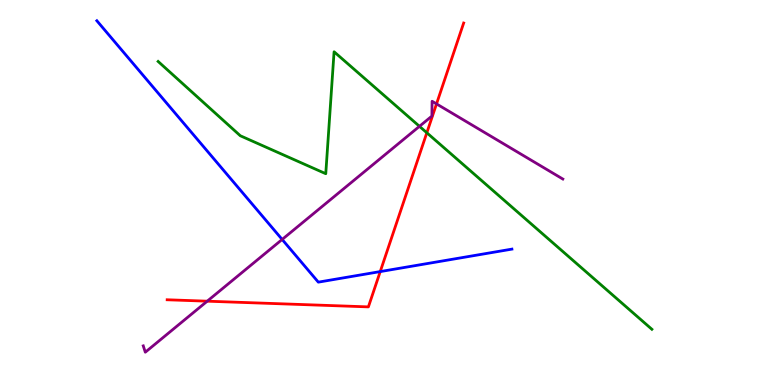[{'lines': ['blue', 'red'], 'intersections': [{'x': 4.91, 'y': 2.95}]}, {'lines': ['green', 'red'], 'intersections': [{'x': 5.51, 'y': 6.55}]}, {'lines': ['purple', 'red'], 'intersections': [{'x': 2.67, 'y': 2.18}, {'x': 5.63, 'y': 7.3}]}, {'lines': ['blue', 'green'], 'intersections': []}, {'lines': ['blue', 'purple'], 'intersections': [{'x': 3.64, 'y': 3.78}]}, {'lines': ['green', 'purple'], 'intersections': [{'x': 5.41, 'y': 6.72}]}]